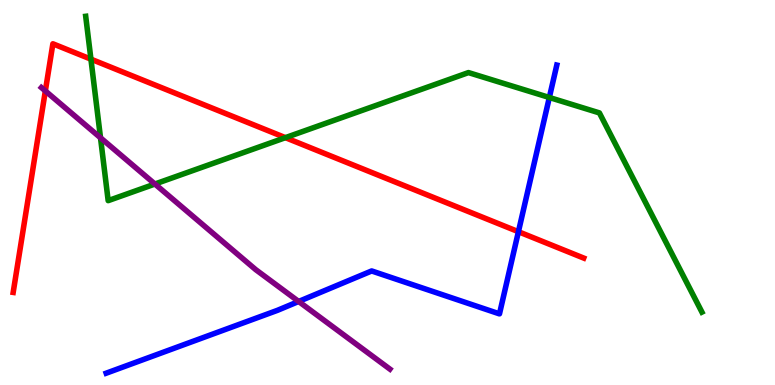[{'lines': ['blue', 'red'], 'intersections': [{'x': 6.69, 'y': 3.98}]}, {'lines': ['green', 'red'], 'intersections': [{'x': 1.17, 'y': 8.46}, {'x': 3.68, 'y': 6.42}]}, {'lines': ['purple', 'red'], 'intersections': [{'x': 0.585, 'y': 7.64}]}, {'lines': ['blue', 'green'], 'intersections': [{'x': 7.09, 'y': 7.47}]}, {'lines': ['blue', 'purple'], 'intersections': [{'x': 3.85, 'y': 2.17}]}, {'lines': ['green', 'purple'], 'intersections': [{'x': 1.3, 'y': 6.42}, {'x': 2.0, 'y': 5.22}]}]